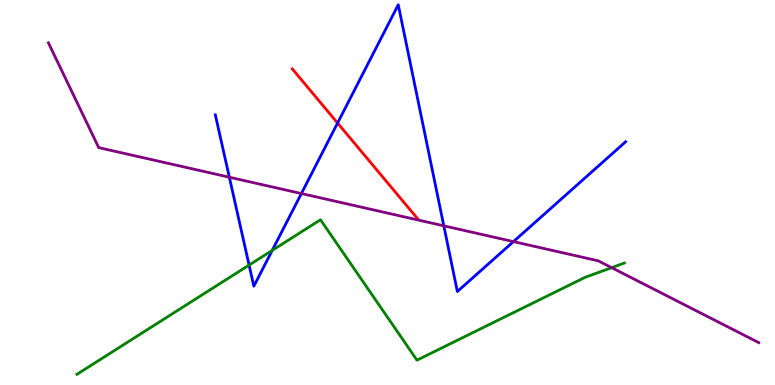[{'lines': ['blue', 'red'], 'intersections': [{'x': 4.36, 'y': 6.8}]}, {'lines': ['green', 'red'], 'intersections': []}, {'lines': ['purple', 'red'], 'intersections': []}, {'lines': ['blue', 'green'], 'intersections': [{'x': 3.21, 'y': 3.11}, {'x': 3.51, 'y': 3.5}]}, {'lines': ['blue', 'purple'], 'intersections': [{'x': 2.96, 'y': 5.4}, {'x': 3.89, 'y': 4.97}, {'x': 5.73, 'y': 4.13}, {'x': 6.63, 'y': 3.72}]}, {'lines': ['green', 'purple'], 'intersections': [{'x': 7.89, 'y': 3.05}]}]